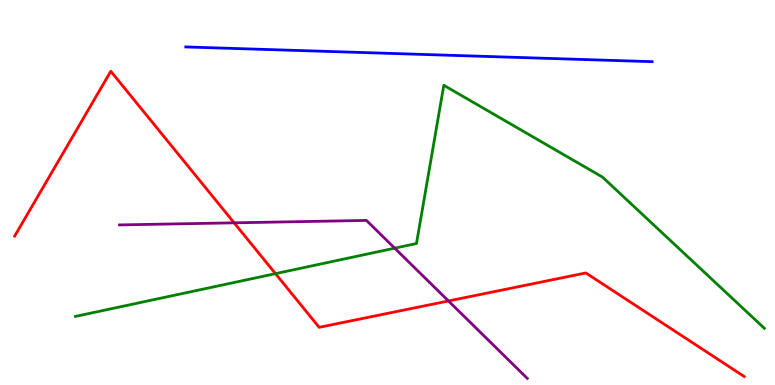[{'lines': ['blue', 'red'], 'intersections': []}, {'lines': ['green', 'red'], 'intersections': [{'x': 3.55, 'y': 2.89}]}, {'lines': ['purple', 'red'], 'intersections': [{'x': 3.02, 'y': 4.21}, {'x': 5.79, 'y': 2.18}]}, {'lines': ['blue', 'green'], 'intersections': []}, {'lines': ['blue', 'purple'], 'intersections': []}, {'lines': ['green', 'purple'], 'intersections': [{'x': 5.09, 'y': 3.55}]}]